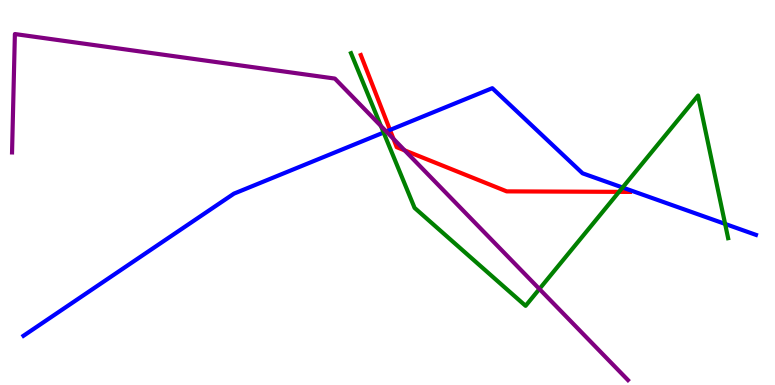[{'lines': ['blue', 'red'], 'intersections': [{'x': 5.03, 'y': 6.62}]}, {'lines': ['green', 'red'], 'intersections': [{'x': 7.99, 'y': 5.02}]}, {'lines': ['purple', 'red'], 'intersections': [{'x': 5.08, 'y': 6.39}, {'x': 5.22, 'y': 6.09}]}, {'lines': ['blue', 'green'], 'intersections': [{'x': 4.95, 'y': 6.56}, {'x': 8.03, 'y': 5.13}, {'x': 9.36, 'y': 4.18}]}, {'lines': ['blue', 'purple'], 'intersections': [{'x': 4.98, 'y': 6.59}]}, {'lines': ['green', 'purple'], 'intersections': [{'x': 4.91, 'y': 6.73}, {'x': 6.96, 'y': 2.49}]}]